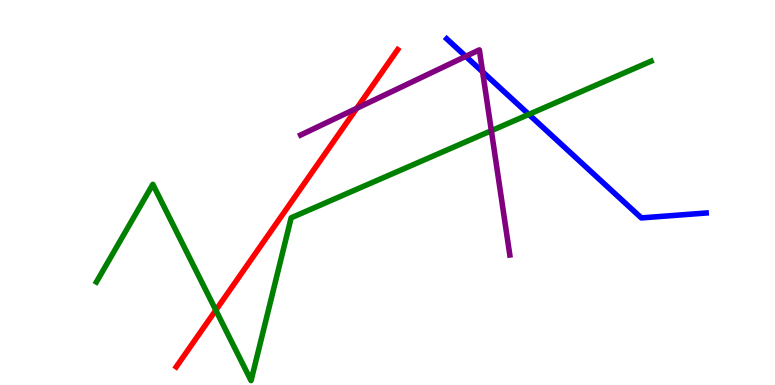[{'lines': ['blue', 'red'], 'intersections': []}, {'lines': ['green', 'red'], 'intersections': [{'x': 2.78, 'y': 1.94}]}, {'lines': ['purple', 'red'], 'intersections': [{'x': 4.6, 'y': 7.19}]}, {'lines': ['blue', 'green'], 'intersections': [{'x': 6.82, 'y': 7.03}]}, {'lines': ['blue', 'purple'], 'intersections': [{'x': 6.01, 'y': 8.54}, {'x': 6.23, 'y': 8.13}]}, {'lines': ['green', 'purple'], 'intersections': [{'x': 6.34, 'y': 6.61}]}]